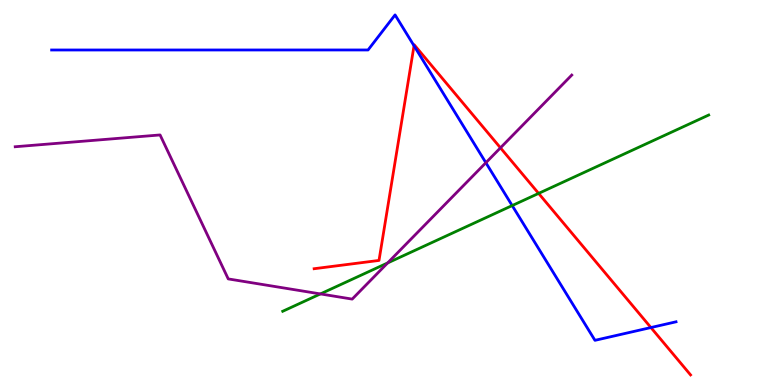[{'lines': ['blue', 'red'], 'intersections': [{'x': 5.34, 'y': 8.81}, {'x': 8.4, 'y': 1.49}]}, {'lines': ['green', 'red'], 'intersections': [{'x': 6.95, 'y': 4.98}]}, {'lines': ['purple', 'red'], 'intersections': [{'x': 6.46, 'y': 6.16}]}, {'lines': ['blue', 'green'], 'intersections': [{'x': 6.61, 'y': 4.66}]}, {'lines': ['blue', 'purple'], 'intersections': [{'x': 6.27, 'y': 5.77}]}, {'lines': ['green', 'purple'], 'intersections': [{'x': 4.13, 'y': 2.37}, {'x': 5.0, 'y': 3.17}]}]